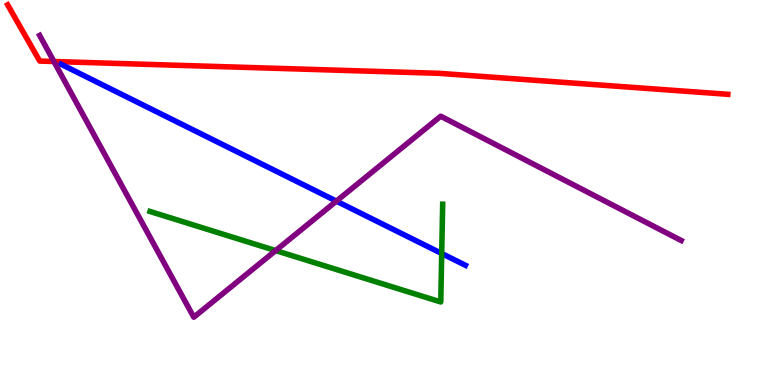[{'lines': ['blue', 'red'], 'intersections': []}, {'lines': ['green', 'red'], 'intersections': []}, {'lines': ['purple', 'red'], 'intersections': [{'x': 0.696, 'y': 8.4}]}, {'lines': ['blue', 'green'], 'intersections': [{'x': 5.7, 'y': 3.42}]}, {'lines': ['blue', 'purple'], 'intersections': [{'x': 4.34, 'y': 4.78}]}, {'lines': ['green', 'purple'], 'intersections': [{'x': 3.56, 'y': 3.49}]}]